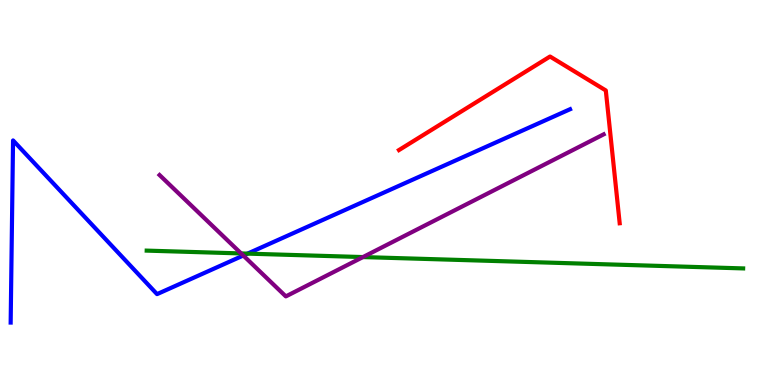[{'lines': ['blue', 'red'], 'intersections': []}, {'lines': ['green', 'red'], 'intersections': []}, {'lines': ['purple', 'red'], 'intersections': []}, {'lines': ['blue', 'green'], 'intersections': [{'x': 3.19, 'y': 3.41}]}, {'lines': ['blue', 'purple'], 'intersections': [{'x': 3.14, 'y': 3.36}]}, {'lines': ['green', 'purple'], 'intersections': [{'x': 3.11, 'y': 3.42}, {'x': 4.68, 'y': 3.32}]}]